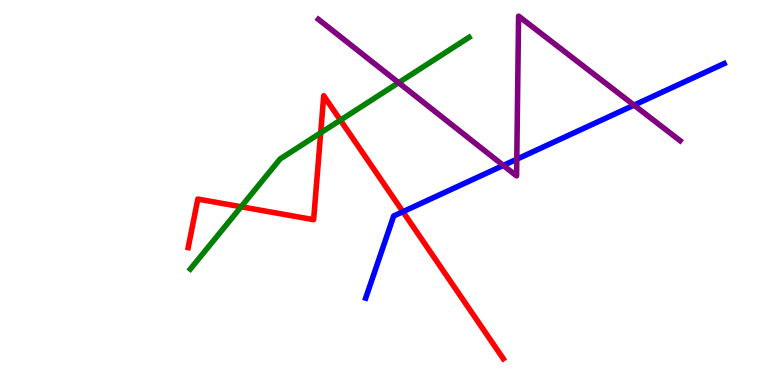[{'lines': ['blue', 'red'], 'intersections': [{'x': 5.2, 'y': 4.5}]}, {'lines': ['green', 'red'], 'intersections': [{'x': 3.11, 'y': 4.63}, {'x': 4.14, 'y': 6.55}, {'x': 4.39, 'y': 6.88}]}, {'lines': ['purple', 'red'], 'intersections': []}, {'lines': ['blue', 'green'], 'intersections': []}, {'lines': ['blue', 'purple'], 'intersections': [{'x': 6.49, 'y': 5.7}, {'x': 6.67, 'y': 5.86}, {'x': 8.18, 'y': 7.27}]}, {'lines': ['green', 'purple'], 'intersections': [{'x': 5.14, 'y': 7.85}]}]